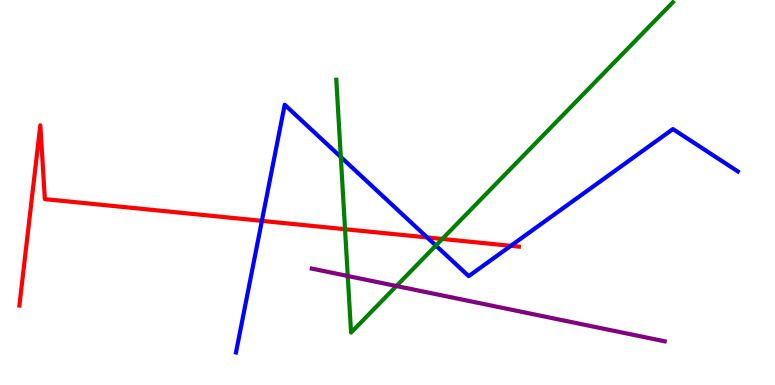[{'lines': ['blue', 'red'], 'intersections': [{'x': 3.38, 'y': 4.26}, {'x': 5.51, 'y': 3.83}, {'x': 6.59, 'y': 3.61}]}, {'lines': ['green', 'red'], 'intersections': [{'x': 4.45, 'y': 4.05}, {'x': 5.71, 'y': 3.79}]}, {'lines': ['purple', 'red'], 'intersections': []}, {'lines': ['blue', 'green'], 'intersections': [{'x': 4.4, 'y': 5.92}, {'x': 5.62, 'y': 3.62}]}, {'lines': ['blue', 'purple'], 'intersections': []}, {'lines': ['green', 'purple'], 'intersections': [{'x': 4.49, 'y': 2.83}, {'x': 5.12, 'y': 2.57}]}]